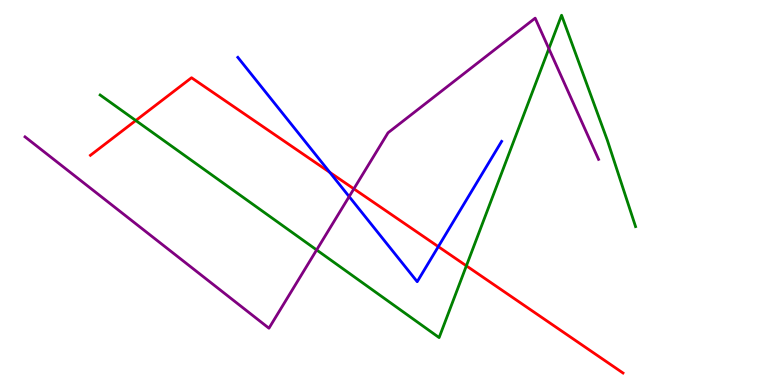[{'lines': ['blue', 'red'], 'intersections': [{'x': 4.26, 'y': 5.52}, {'x': 5.66, 'y': 3.59}]}, {'lines': ['green', 'red'], 'intersections': [{'x': 1.75, 'y': 6.87}, {'x': 6.02, 'y': 3.1}]}, {'lines': ['purple', 'red'], 'intersections': [{'x': 4.57, 'y': 5.1}]}, {'lines': ['blue', 'green'], 'intersections': []}, {'lines': ['blue', 'purple'], 'intersections': [{'x': 4.51, 'y': 4.89}]}, {'lines': ['green', 'purple'], 'intersections': [{'x': 4.09, 'y': 3.51}, {'x': 7.08, 'y': 8.74}]}]